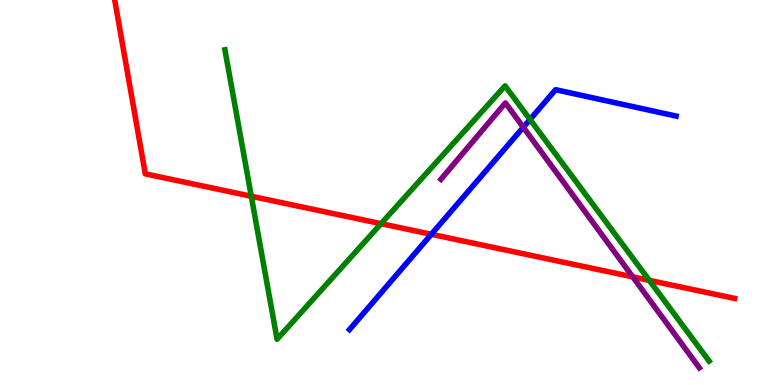[{'lines': ['blue', 'red'], 'intersections': [{'x': 5.57, 'y': 3.91}]}, {'lines': ['green', 'red'], 'intersections': [{'x': 3.24, 'y': 4.9}, {'x': 4.92, 'y': 4.19}, {'x': 8.38, 'y': 2.72}]}, {'lines': ['purple', 'red'], 'intersections': [{'x': 8.16, 'y': 2.81}]}, {'lines': ['blue', 'green'], 'intersections': [{'x': 6.84, 'y': 6.9}]}, {'lines': ['blue', 'purple'], 'intersections': [{'x': 6.75, 'y': 6.69}]}, {'lines': ['green', 'purple'], 'intersections': []}]